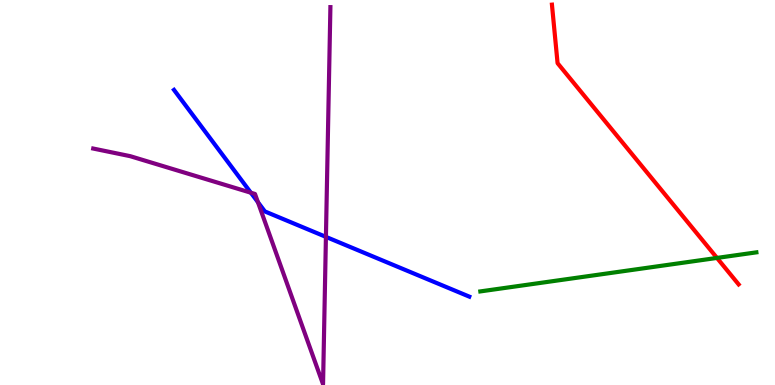[{'lines': ['blue', 'red'], 'intersections': []}, {'lines': ['green', 'red'], 'intersections': [{'x': 9.25, 'y': 3.3}]}, {'lines': ['purple', 'red'], 'intersections': []}, {'lines': ['blue', 'green'], 'intersections': []}, {'lines': ['blue', 'purple'], 'intersections': [{'x': 3.24, 'y': 4.99}, {'x': 3.33, 'y': 4.75}, {'x': 4.21, 'y': 3.85}]}, {'lines': ['green', 'purple'], 'intersections': []}]